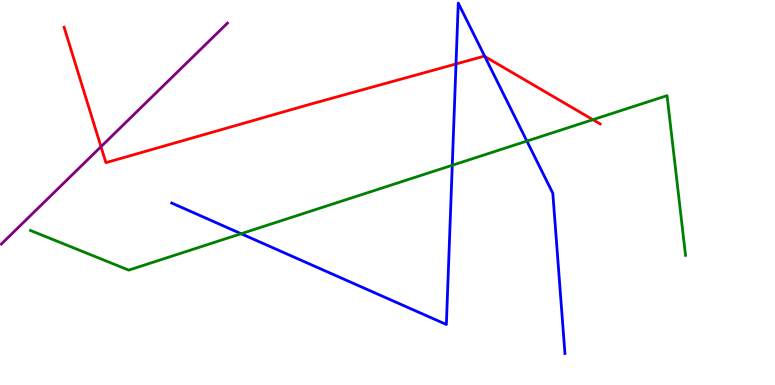[{'lines': ['blue', 'red'], 'intersections': [{'x': 5.88, 'y': 8.34}, {'x': 6.26, 'y': 8.53}]}, {'lines': ['green', 'red'], 'intersections': [{'x': 7.65, 'y': 6.89}]}, {'lines': ['purple', 'red'], 'intersections': [{'x': 1.3, 'y': 6.19}]}, {'lines': ['blue', 'green'], 'intersections': [{'x': 3.11, 'y': 3.93}, {'x': 5.84, 'y': 5.71}, {'x': 6.8, 'y': 6.34}]}, {'lines': ['blue', 'purple'], 'intersections': []}, {'lines': ['green', 'purple'], 'intersections': []}]